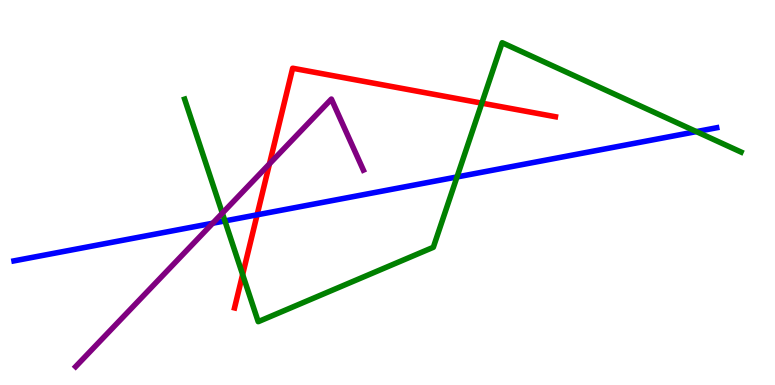[{'lines': ['blue', 'red'], 'intersections': [{'x': 3.32, 'y': 4.42}]}, {'lines': ['green', 'red'], 'intersections': [{'x': 3.13, 'y': 2.87}, {'x': 6.22, 'y': 7.32}]}, {'lines': ['purple', 'red'], 'intersections': [{'x': 3.48, 'y': 5.74}]}, {'lines': ['blue', 'green'], 'intersections': [{'x': 2.9, 'y': 4.26}, {'x': 5.9, 'y': 5.4}, {'x': 8.99, 'y': 6.58}]}, {'lines': ['blue', 'purple'], 'intersections': [{'x': 2.74, 'y': 4.2}]}, {'lines': ['green', 'purple'], 'intersections': [{'x': 2.87, 'y': 4.46}]}]